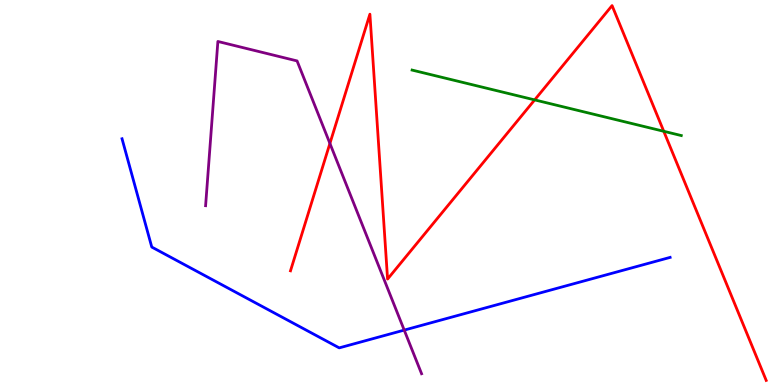[{'lines': ['blue', 'red'], 'intersections': []}, {'lines': ['green', 'red'], 'intersections': [{'x': 6.9, 'y': 7.41}, {'x': 8.56, 'y': 6.59}]}, {'lines': ['purple', 'red'], 'intersections': [{'x': 4.26, 'y': 6.27}]}, {'lines': ['blue', 'green'], 'intersections': []}, {'lines': ['blue', 'purple'], 'intersections': [{'x': 5.22, 'y': 1.43}]}, {'lines': ['green', 'purple'], 'intersections': []}]